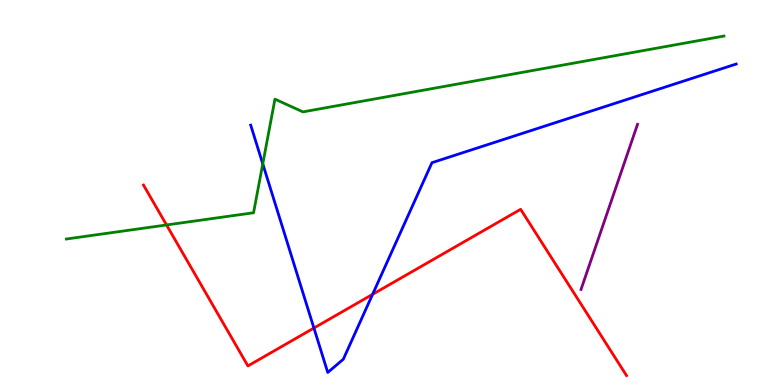[{'lines': ['blue', 'red'], 'intersections': [{'x': 4.05, 'y': 1.48}, {'x': 4.81, 'y': 2.35}]}, {'lines': ['green', 'red'], 'intersections': [{'x': 2.15, 'y': 4.16}]}, {'lines': ['purple', 'red'], 'intersections': []}, {'lines': ['blue', 'green'], 'intersections': [{'x': 3.39, 'y': 5.74}]}, {'lines': ['blue', 'purple'], 'intersections': []}, {'lines': ['green', 'purple'], 'intersections': []}]